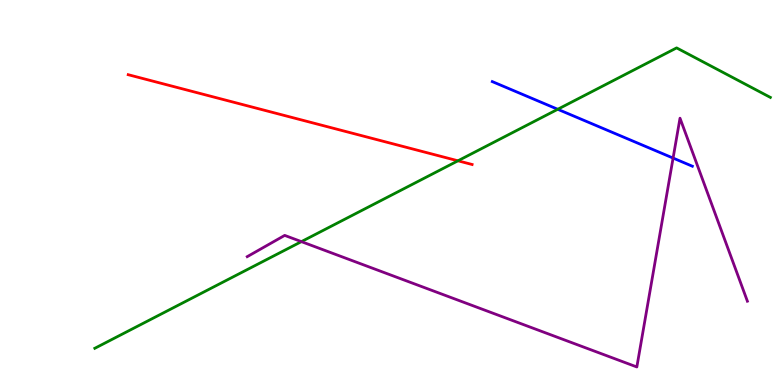[{'lines': ['blue', 'red'], 'intersections': []}, {'lines': ['green', 'red'], 'intersections': [{'x': 5.91, 'y': 5.82}]}, {'lines': ['purple', 'red'], 'intersections': []}, {'lines': ['blue', 'green'], 'intersections': [{'x': 7.2, 'y': 7.16}]}, {'lines': ['blue', 'purple'], 'intersections': [{'x': 8.68, 'y': 5.89}]}, {'lines': ['green', 'purple'], 'intersections': [{'x': 3.89, 'y': 3.72}]}]